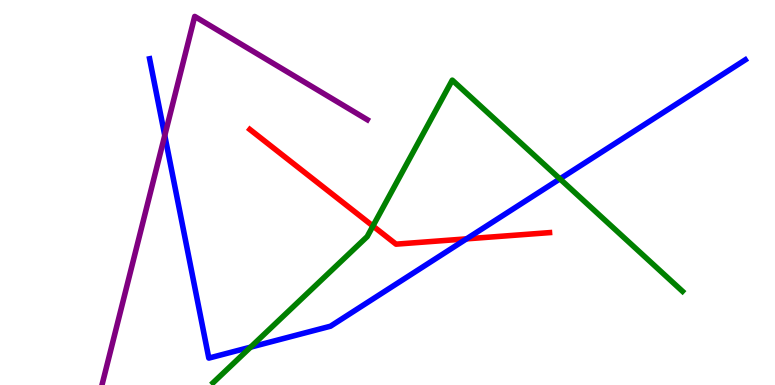[{'lines': ['blue', 'red'], 'intersections': [{'x': 6.02, 'y': 3.8}]}, {'lines': ['green', 'red'], 'intersections': [{'x': 4.81, 'y': 4.13}]}, {'lines': ['purple', 'red'], 'intersections': []}, {'lines': ['blue', 'green'], 'intersections': [{'x': 3.23, 'y': 0.983}, {'x': 7.22, 'y': 5.35}]}, {'lines': ['blue', 'purple'], 'intersections': [{'x': 2.13, 'y': 6.48}]}, {'lines': ['green', 'purple'], 'intersections': []}]